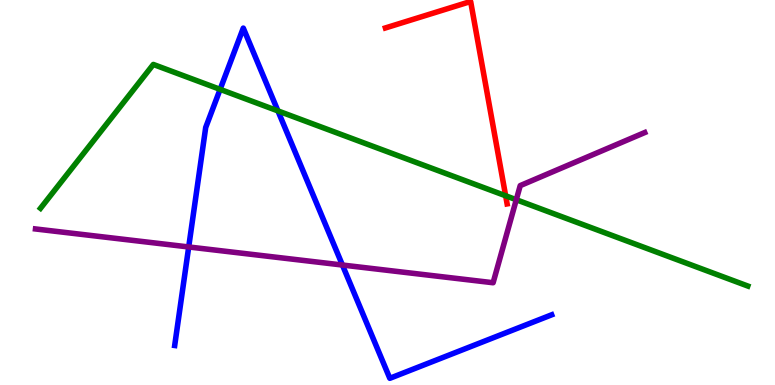[{'lines': ['blue', 'red'], 'intersections': []}, {'lines': ['green', 'red'], 'intersections': [{'x': 6.52, 'y': 4.91}]}, {'lines': ['purple', 'red'], 'intersections': []}, {'lines': ['blue', 'green'], 'intersections': [{'x': 2.84, 'y': 7.68}, {'x': 3.59, 'y': 7.12}]}, {'lines': ['blue', 'purple'], 'intersections': [{'x': 2.43, 'y': 3.59}, {'x': 4.42, 'y': 3.12}]}, {'lines': ['green', 'purple'], 'intersections': [{'x': 6.66, 'y': 4.81}]}]